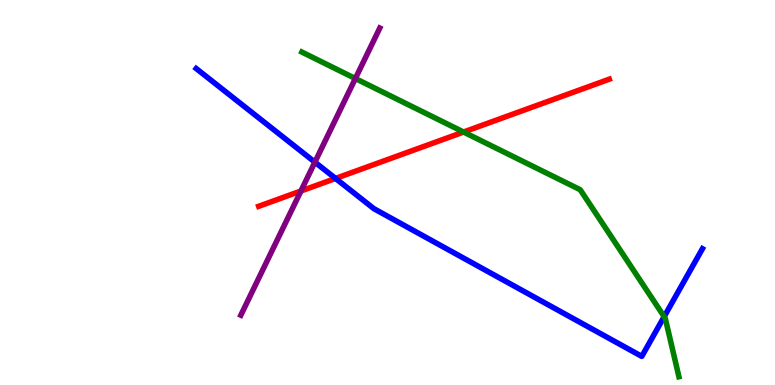[{'lines': ['blue', 'red'], 'intersections': [{'x': 4.33, 'y': 5.37}]}, {'lines': ['green', 'red'], 'intersections': [{'x': 5.98, 'y': 6.57}]}, {'lines': ['purple', 'red'], 'intersections': [{'x': 3.88, 'y': 5.04}]}, {'lines': ['blue', 'green'], 'intersections': [{'x': 8.57, 'y': 1.78}]}, {'lines': ['blue', 'purple'], 'intersections': [{'x': 4.06, 'y': 5.79}]}, {'lines': ['green', 'purple'], 'intersections': [{'x': 4.59, 'y': 7.96}]}]